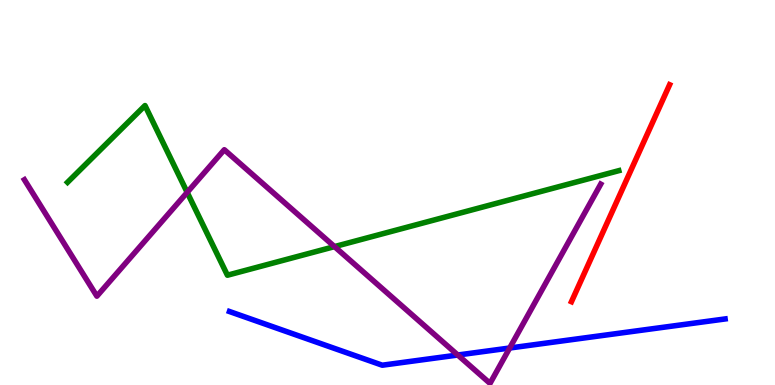[{'lines': ['blue', 'red'], 'intersections': []}, {'lines': ['green', 'red'], 'intersections': []}, {'lines': ['purple', 'red'], 'intersections': []}, {'lines': ['blue', 'green'], 'intersections': []}, {'lines': ['blue', 'purple'], 'intersections': [{'x': 5.91, 'y': 0.779}, {'x': 6.58, 'y': 0.961}]}, {'lines': ['green', 'purple'], 'intersections': [{'x': 2.42, 'y': 5.0}, {'x': 4.32, 'y': 3.59}]}]